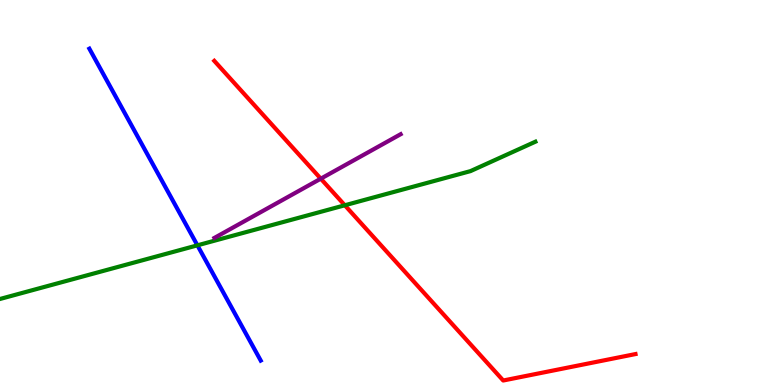[{'lines': ['blue', 'red'], 'intersections': []}, {'lines': ['green', 'red'], 'intersections': [{'x': 4.45, 'y': 4.67}]}, {'lines': ['purple', 'red'], 'intersections': [{'x': 4.14, 'y': 5.36}]}, {'lines': ['blue', 'green'], 'intersections': [{'x': 2.55, 'y': 3.63}]}, {'lines': ['blue', 'purple'], 'intersections': []}, {'lines': ['green', 'purple'], 'intersections': []}]